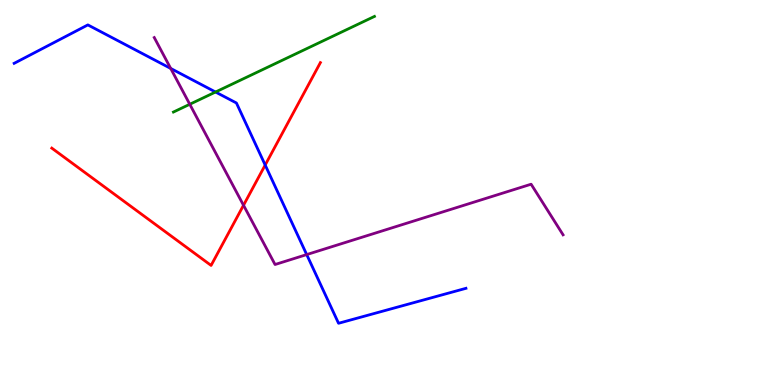[{'lines': ['blue', 'red'], 'intersections': [{'x': 3.42, 'y': 5.71}]}, {'lines': ['green', 'red'], 'intersections': []}, {'lines': ['purple', 'red'], 'intersections': [{'x': 3.14, 'y': 4.67}]}, {'lines': ['blue', 'green'], 'intersections': [{'x': 2.78, 'y': 7.61}]}, {'lines': ['blue', 'purple'], 'intersections': [{'x': 2.2, 'y': 8.22}, {'x': 3.96, 'y': 3.39}]}, {'lines': ['green', 'purple'], 'intersections': [{'x': 2.45, 'y': 7.29}]}]